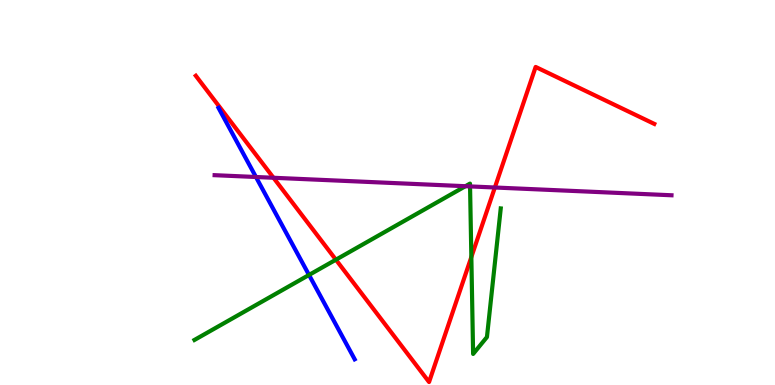[{'lines': ['blue', 'red'], 'intersections': []}, {'lines': ['green', 'red'], 'intersections': [{'x': 4.33, 'y': 3.25}, {'x': 6.08, 'y': 3.32}]}, {'lines': ['purple', 'red'], 'intersections': [{'x': 3.53, 'y': 5.38}, {'x': 6.39, 'y': 5.13}]}, {'lines': ['blue', 'green'], 'intersections': [{'x': 3.99, 'y': 2.86}]}, {'lines': ['blue', 'purple'], 'intersections': [{'x': 3.3, 'y': 5.4}]}, {'lines': ['green', 'purple'], 'intersections': [{'x': 6.01, 'y': 5.16}, {'x': 6.07, 'y': 5.16}]}]